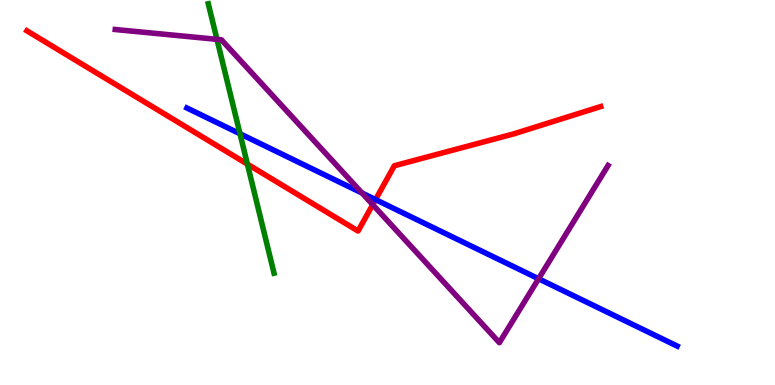[{'lines': ['blue', 'red'], 'intersections': [{'x': 4.85, 'y': 4.82}]}, {'lines': ['green', 'red'], 'intersections': [{'x': 3.19, 'y': 5.74}]}, {'lines': ['purple', 'red'], 'intersections': [{'x': 4.81, 'y': 4.68}]}, {'lines': ['blue', 'green'], 'intersections': [{'x': 3.1, 'y': 6.53}]}, {'lines': ['blue', 'purple'], 'intersections': [{'x': 4.67, 'y': 4.99}, {'x': 6.95, 'y': 2.76}]}, {'lines': ['green', 'purple'], 'intersections': [{'x': 2.8, 'y': 8.98}]}]